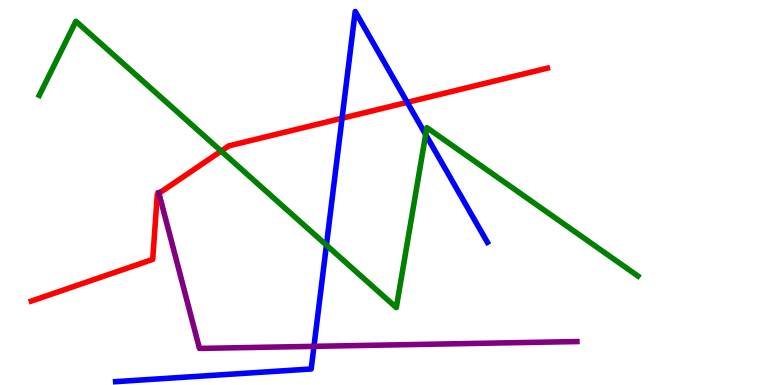[{'lines': ['blue', 'red'], 'intersections': [{'x': 4.41, 'y': 6.93}, {'x': 5.25, 'y': 7.34}]}, {'lines': ['green', 'red'], 'intersections': [{'x': 2.85, 'y': 6.08}]}, {'lines': ['purple', 'red'], 'intersections': [{'x': 2.05, 'y': 4.98}]}, {'lines': ['blue', 'green'], 'intersections': [{'x': 4.21, 'y': 3.63}, {'x': 5.49, 'y': 6.51}]}, {'lines': ['blue', 'purple'], 'intersections': [{'x': 4.05, 'y': 1.0}]}, {'lines': ['green', 'purple'], 'intersections': []}]